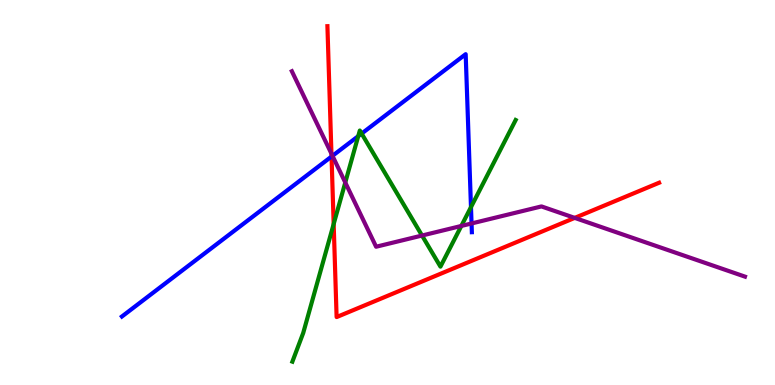[{'lines': ['blue', 'red'], 'intersections': [{'x': 4.28, 'y': 5.93}]}, {'lines': ['green', 'red'], 'intersections': [{'x': 4.31, 'y': 4.18}]}, {'lines': ['purple', 'red'], 'intersections': [{'x': 4.28, 'y': 6.01}, {'x': 7.42, 'y': 4.34}]}, {'lines': ['blue', 'green'], 'intersections': [{'x': 4.62, 'y': 6.46}, {'x': 4.67, 'y': 6.53}, {'x': 6.08, 'y': 4.62}]}, {'lines': ['blue', 'purple'], 'intersections': [{'x': 4.29, 'y': 5.95}, {'x': 6.08, 'y': 4.2}]}, {'lines': ['green', 'purple'], 'intersections': [{'x': 4.46, 'y': 5.26}, {'x': 5.45, 'y': 3.88}, {'x': 5.95, 'y': 4.13}]}]